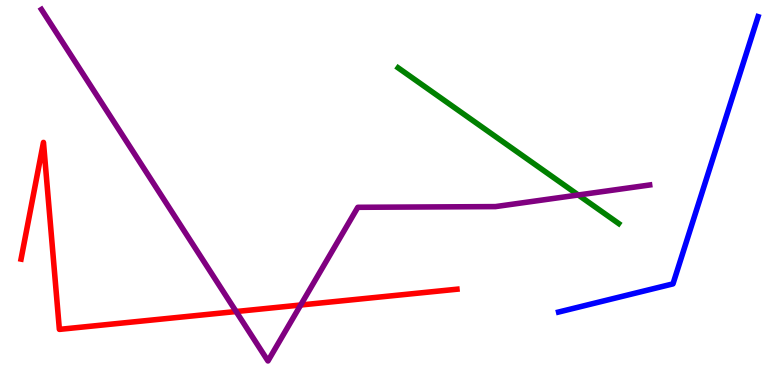[{'lines': ['blue', 'red'], 'intersections': []}, {'lines': ['green', 'red'], 'intersections': []}, {'lines': ['purple', 'red'], 'intersections': [{'x': 3.05, 'y': 1.91}, {'x': 3.88, 'y': 2.08}]}, {'lines': ['blue', 'green'], 'intersections': []}, {'lines': ['blue', 'purple'], 'intersections': []}, {'lines': ['green', 'purple'], 'intersections': [{'x': 7.46, 'y': 4.94}]}]